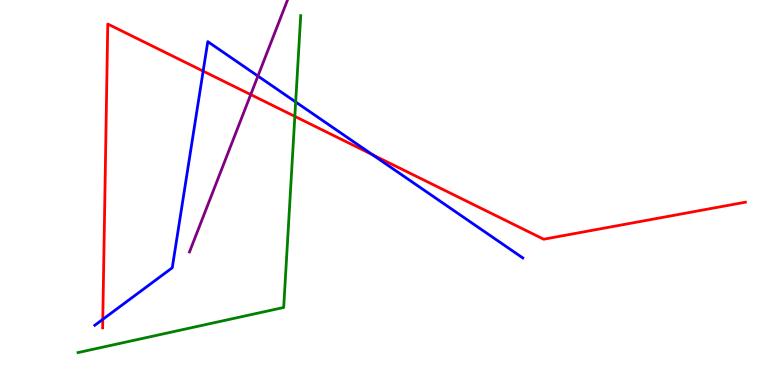[{'lines': ['blue', 'red'], 'intersections': [{'x': 1.33, 'y': 1.71}, {'x': 2.62, 'y': 8.15}, {'x': 4.8, 'y': 5.98}]}, {'lines': ['green', 'red'], 'intersections': [{'x': 3.8, 'y': 6.98}]}, {'lines': ['purple', 'red'], 'intersections': [{'x': 3.24, 'y': 7.54}]}, {'lines': ['blue', 'green'], 'intersections': [{'x': 3.82, 'y': 7.35}]}, {'lines': ['blue', 'purple'], 'intersections': [{'x': 3.33, 'y': 8.02}]}, {'lines': ['green', 'purple'], 'intersections': []}]